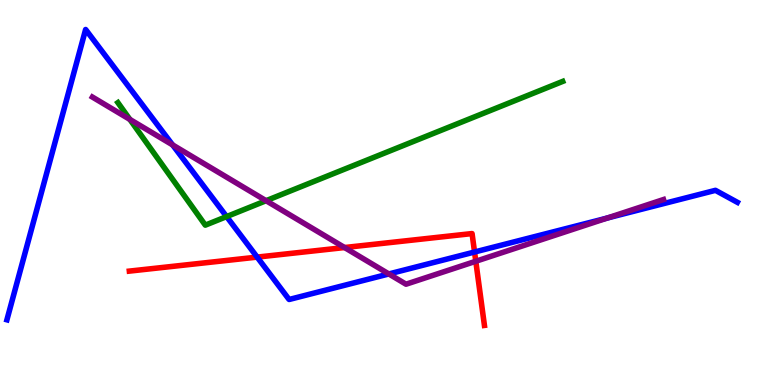[{'lines': ['blue', 'red'], 'intersections': [{'x': 3.32, 'y': 3.32}, {'x': 6.12, 'y': 3.45}]}, {'lines': ['green', 'red'], 'intersections': []}, {'lines': ['purple', 'red'], 'intersections': [{'x': 4.45, 'y': 3.57}, {'x': 6.14, 'y': 3.21}]}, {'lines': ['blue', 'green'], 'intersections': [{'x': 2.92, 'y': 4.37}]}, {'lines': ['blue', 'purple'], 'intersections': [{'x': 2.23, 'y': 6.24}, {'x': 5.02, 'y': 2.88}, {'x': 7.84, 'y': 4.34}]}, {'lines': ['green', 'purple'], 'intersections': [{'x': 1.68, 'y': 6.9}, {'x': 3.43, 'y': 4.79}]}]